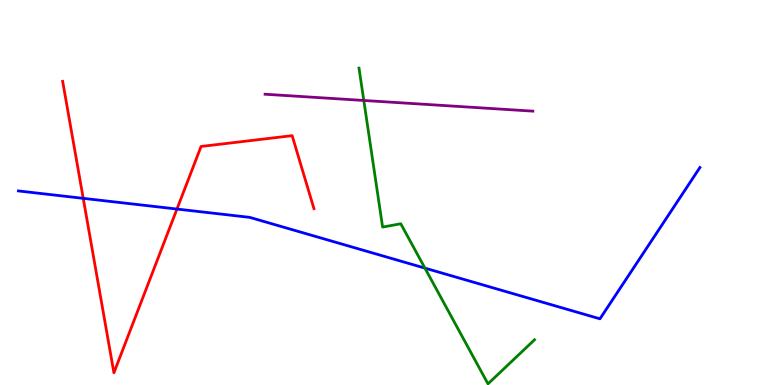[{'lines': ['blue', 'red'], 'intersections': [{'x': 1.07, 'y': 4.85}, {'x': 2.28, 'y': 4.57}]}, {'lines': ['green', 'red'], 'intersections': []}, {'lines': ['purple', 'red'], 'intersections': []}, {'lines': ['blue', 'green'], 'intersections': [{'x': 5.48, 'y': 3.04}]}, {'lines': ['blue', 'purple'], 'intersections': []}, {'lines': ['green', 'purple'], 'intersections': [{'x': 4.69, 'y': 7.39}]}]